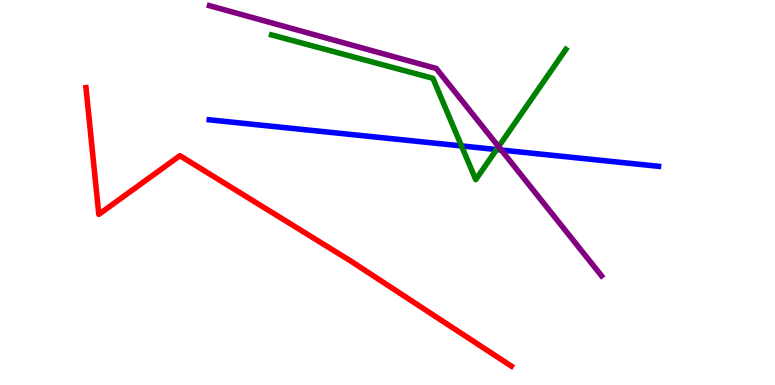[{'lines': ['blue', 'red'], 'intersections': []}, {'lines': ['green', 'red'], 'intersections': []}, {'lines': ['purple', 'red'], 'intersections': []}, {'lines': ['blue', 'green'], 'intersections': [{'x': 5.95, 'y': 6.21}, {'x': 6.41, 'y': 6.12}]}, {'lines': ['blue', 'purple'], 'intersections': [{'x': 6.47, 'y': 6.1}]}, {'lines': ['green', 'purple'], 'intersections': [{'x': 6.43, 'y': 6.19}]}]